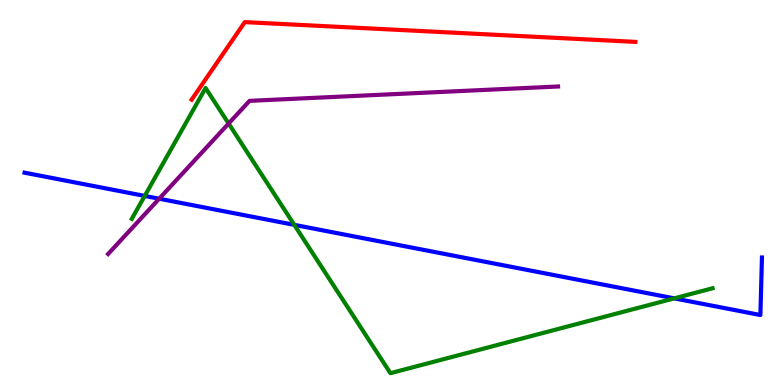[{'lines': ['blue', 'red'], 'intersections': []}, {'lines': ['green', 'red'], 'intersections': []}, {'lines': ['purple', 'red'], 'intersections': []}, {'lines': ['blue', 'green'], 'intersections': [{'x': 1.87, 'y': 4.91}, {'x': 3.8, 'y': 4.16}, {'x': 8.7, 'y': 2.25}]}, {'lines': ['blue', 'purple'], 'intersections': [{'x': 2.05, 'y': 4.84}]}, {'lines': ['green', 'purple'], 'intersections': [{'x': 2.95, 'y': 6.79}]}]